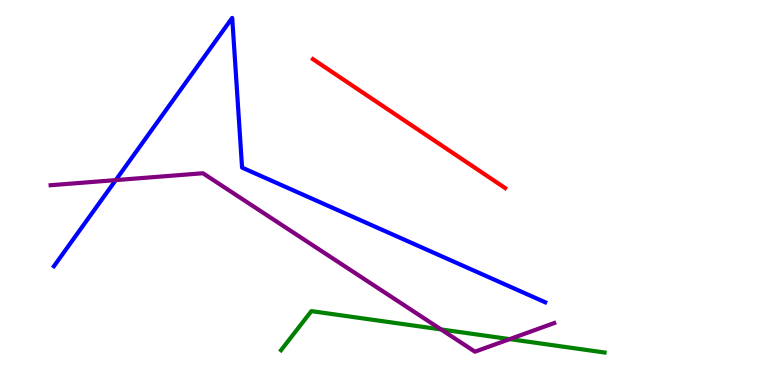[{'lines': ['blue', 'red'], 'intersections': []}, {'lines': ['green', 'red'], 'intersections': []}, {'lines': ['purple', 'red'], 'intersections': []}, {'lines': ['blue', 'green'], 'intersections': []}, {'lines': ['blue', 'purple'], 'intersections': [{'x': 1.49, 'y': 5.32}]}, {'lines': ['green', 'purple'], 'intersections': [{'x': 5.69, 'y': 1.44}, {'x': 6.58, 'y': 1.19}]}]